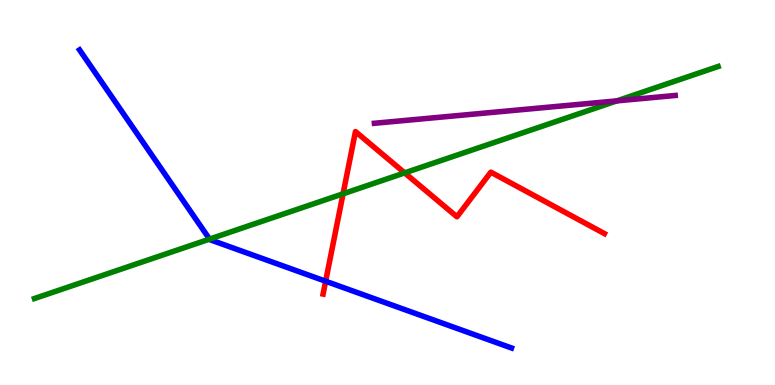[{'lines': ['blue', 'red'], 'intersections': [{'x': 4.2, 'y': 2.7}]}, {'lines': ['green', 'red'], 'intersections': [{'x': 4.43, 'y': 4.97}, {'x': 5.22, 'y': 5.51}]}, {'lines': ['purple', 'red'], 'intersections': []}, {'lines': ['blue', 'green'], 'intersections': [{'x': 2.7, 'y': 3.79}]}, {'lines': ['blue', 'purple'], 'intersections': []}, {'lines': ['green', 'purple'], 'intersections': [{'x': 7.96, 'y': 7.38}]}]